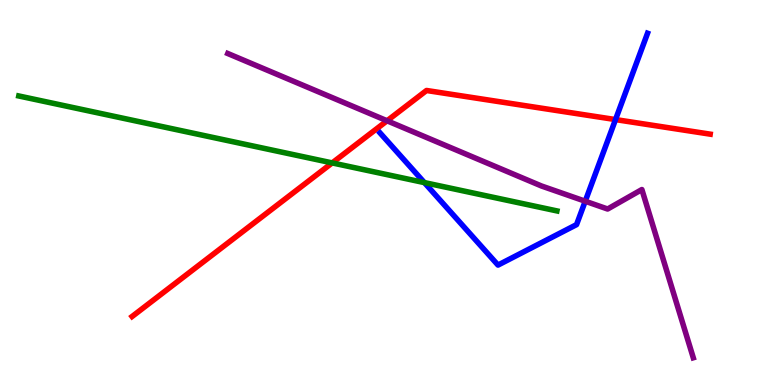[{'lines': ['blue', 'red'], 'intersections': [{'x': 7.94, 'y': 6.89}]}, {'lines': ['green', 'red'], 'intersections': [{'x': 4.29, 'y': 5.77}]}, {'lines': ['purple', 'red'], 'intersections': [{'x': 4.99, 'y': 6.86}]}, {'lines': ['blue', 'green'], 'intersections': [{'x': 5.48, 'y': 5.26}]}, {'lines': ['blue', 'purple'], 'intersections': [{'x': 7.55, 'y': 4.77}]}, {'lines': ['green', 'purple'], 'intersections': []}]